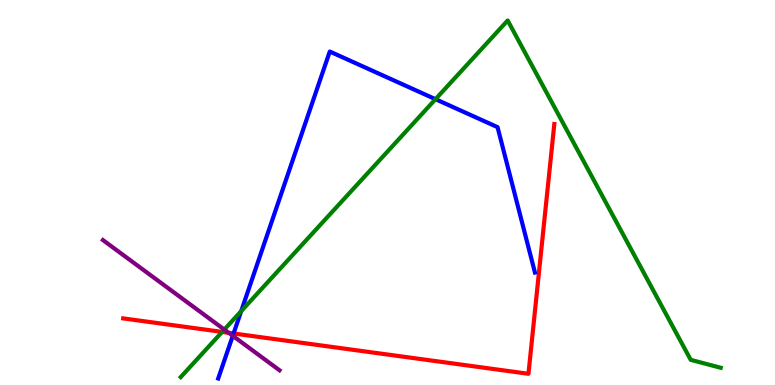[{'lines': ['blue', 'red'], 'intersections': [{'x': 3.01, 'y': 1.34}]}, {'lines': ['green', 'red'], 'intersections': [{'x': 2.87, 'y': 1.38}]}, {'lines': ['purple', 'red'], 'intersections': [{'x': 2.95, 'y': 1.36}]}, {'lines': ['blue', 'green'], 'intersections': [{'x': 3.11, 'y': 1.92}, {'x': 5.62, 'y': 7.42}]}, {'lines': ['blue', 'purple'], 'intersections': [{'x': 3.0, 'y': 1.28}]}, {'lines': ['green', 'purple'], 'intersections': [{'x': 2.89, 'y': 1.44}]}]